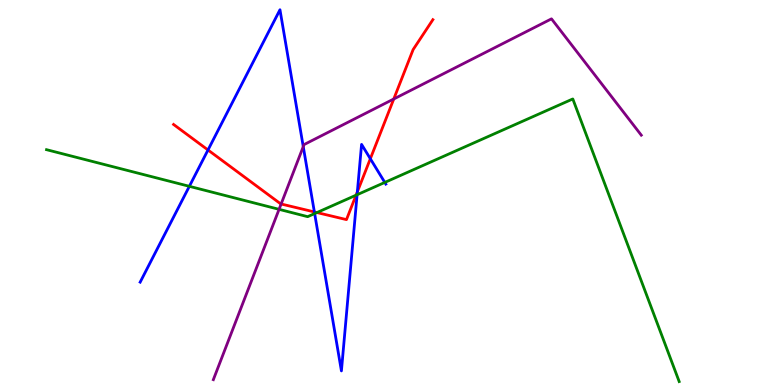[{'lines': ['blue', 'red'], 'intersections': [{'x': 2.68, 'y': 6.1}, {'x': 4.06, 'y': 4.5}, {'x': 4.61, 'y': 5.02}, {'x': 4.78, 'y': 5.88}]}, {'lines': ['green', 'red'], 'intersections': [{'x': 4.09, 'y': 4.48}, {'x': 4.59, 'y': 4.93}]}, {'lines': ['purple', 'red'], 'intersections': [{'x': 3.63, 'y': 4.7}, {'x': 5.08, 'y': 7.43}]}, {'lines': ['blue', 'green'], 'intersections': [{'x': 2.44, 'y': 5.16}, {'x': 4.06, 'y': 4.45}, {'x': 4.61, 'y': 4.94}, {'x': 4.97, 'y': 5.26}]}, {'lines': ['blue', 'purple'], 'intersections': [{'x': 3.91, 'y': 6.19}]}, {'lines': ['green', 'purple'], 'intersections': [{'x': 3.6, 'y': 4.56}]}]